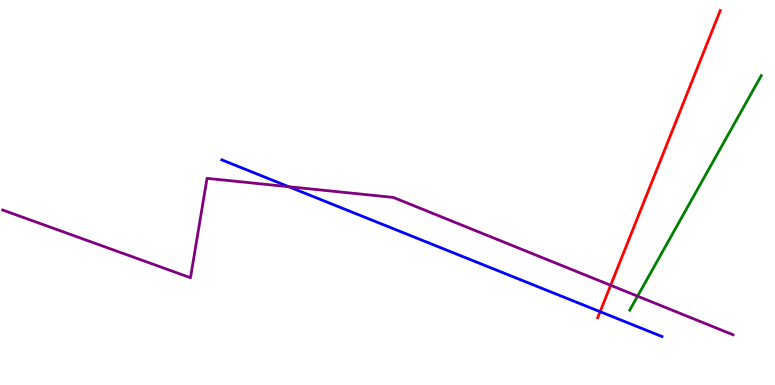[{'lines': ['blue', 'red'], 'intersections': [{'x': 7.74, 'y': 1.9}]}, {'lines': ['green', 'red'], 'intersections': []}, {'lines': ['purple', 'red'], 'intersections': [{'x': 7.88, 'y': 2.59}]}, {'lines': ['blue', 'green'], 'intersections': []}, {'lines': ['blue', 'purple'], 'intersections': [{'x': 3.72, 'y': 5.15}]}, {'lines': ['green', 'purple'], 'intersections': [{'x': 8.23, 'y': 2.31}]}]